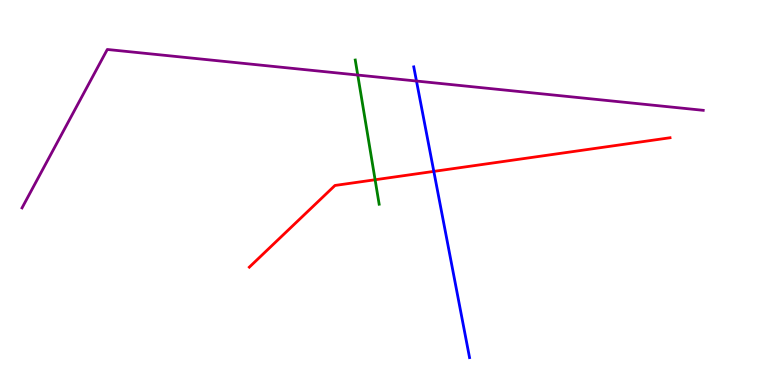[{'lines': ['blue', 'red'], 'intersections': [{'x': 5.6, 'y': 5.55}]}, {'lines': ['green', 'red'], 'intersections': [{'x': 4.84, 'y': 5.33}]}, {'lines': ['purple', 'red'], 'intersections': []}, {'lines': ['blue', 'green'], 'intersections': []}, {'lines': ['blue', 'purple'], 'intersections': [{'x': 5.37, 'y': 7.9}]}, {'lines': ['green', 'purple'], 'intersections': [{'x': 4.62, 'y': 8.05}]}]